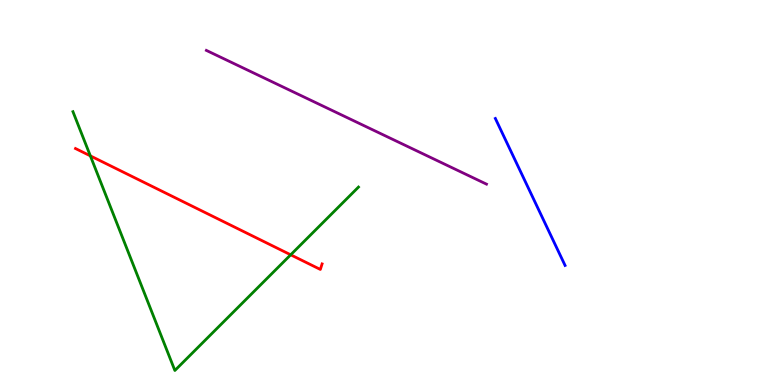[{'lines': ['blue', 'red'], 'intersections': []}, {'lines': ['green', 'red'], 'intersections': [{'x': 1.17, 'y': 5.95}, {'x': 3.75, 'y': 3.38}]}, {'lines': ['purple', 'red'], 'intersections': []}, {'lines': ['blue', 'green'], 'intersections': []}, {'lines': ['blue', 'purple'], 'intersections': []}, {'lines': ['green', 'purple'], 'intersections': []}]